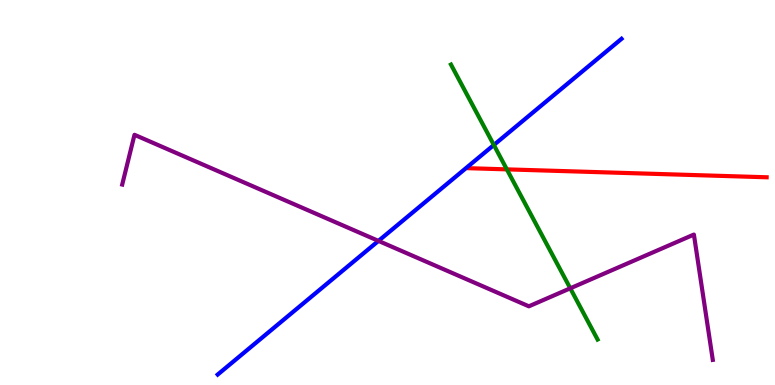[{'lines': ['blue', 'red'], 'intersections': []}, {'lines': ['green', 'red'], 'intersections': [{'x': 6.54, 'y': 5.6}]}, {'lines': ['purple', 'red'], 'intersections': []}, {'lines': ['blue', 'green'], 'intersections': [{'x': 6.37, 'y': 6.23}]}, {'lines': ['blue', 'purple'], 'intersections': [{'x': 4.88, 'y': 3.74}]}, {'lines': ['green', 'purple'], 'intersections': [{'x': 7.36, 'y': 2.51}]}]